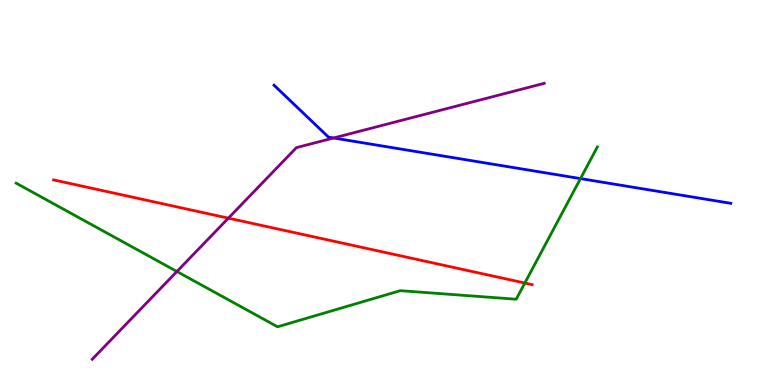[{'lines': ['blue', 'red'], 'intersections': []}, {'lines': ['green', 'red'], 'intersections': [{'x': 6.77, 'y': 2.65}]}, {'lines': ['purple', 'red'], 'intersections': [{'x': 2.95, 'y': 4.33}]}, {'lines': ['blue', 'green'], 'intersections': [{'x': 7.49, 'y': 5.36}]}, {'lines': ['blue', 'purple'], 'intersections': [{'x': 4.3, 'y': 6.42}]}, {'lines': ['green', 'purple'], 'intersections': [{'x': 2.28, 'y': 2.95}]}]